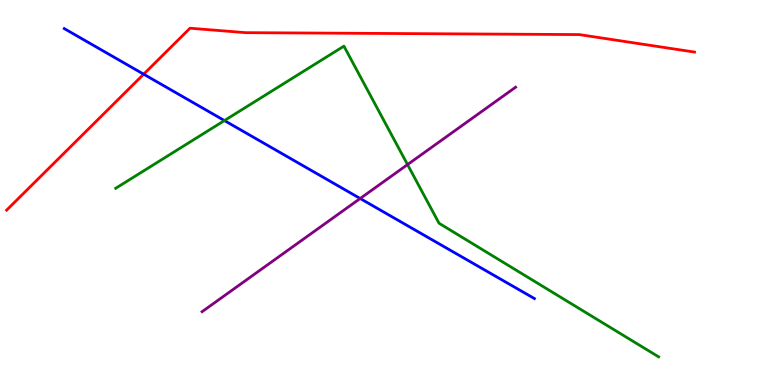[{'lines': ['blue', 'red'], 'intersections': [{'x': 1.85, 'y': 8.07}]}, {'lines': ['green', 'red'], 'intersections': []}, {'lines': ['purple', 'red'], 'intersections': []}, {'lines': ['blue', 'green'], 'intersections': [{'x': 2.9, 'y': 6.87}]}, {'lines': ['blue', 'purple'], 'intersections': [{'x': 4.65, 'y': 4.84}]}, {'lines': ['green', 'purple'], 'intersections': [{'x': 5.26, 'y': 5.73}]}]